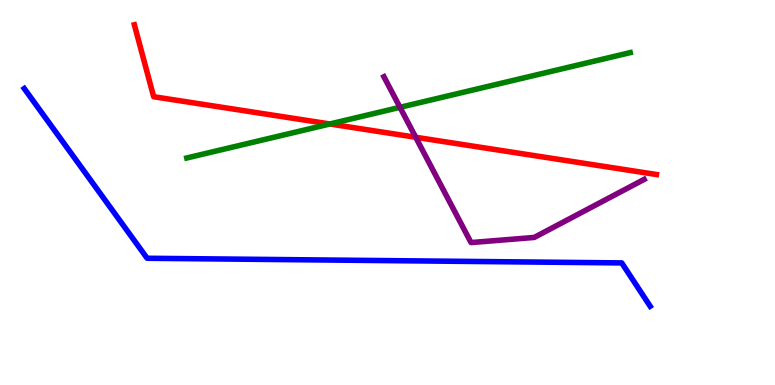[{'lines': ['blue', 'red'], 'intersections': []}, {'lines': ['green', 'red'], 'intersections': [{'x': 4.26, 'y': 6.78}]}, {'lines': ['purple', 'red'], 'intersections': [{'x': 5.36, 'y': 6.43}]}, {'lines': ['blue', 'green'], 'intersections': []}, {'lines': ['blue', 'purple'], 'intersections': []}, {'lines': ['green', 'purple'], 'intersections': [{'x': 5.16, 'y': 7.21}]}]